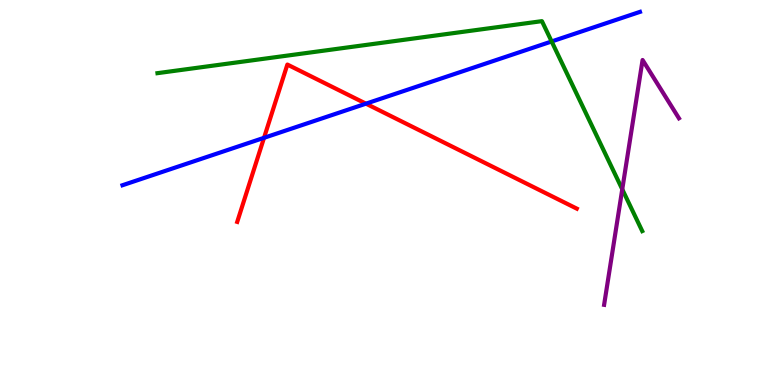[{'lines': ['blue', 'red'], 'intersections': [{'x': 3.41, 'y': 6.42}, {'x': 4.72, 'y': 7.31}]}, {'lines': ['green', 'red'], 'intersections': []}, {'lines': ['purple', 'red'], 'intersections': []}, {'lines': ['blue', 'green'], 'intersections': [{'x': 7.12, 'y': 8.92}]}, {'lines': ['blue', 'purple'], 'intersections': []}, {'lines': ['green', 'purple'], 'intersections': [{'x': 8.03, 'y': 5.08}]}]